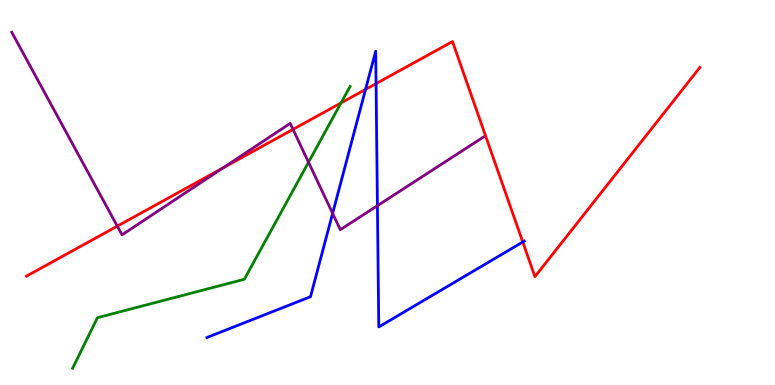[{'lines': ['blue', 'red'], 'intersections': [{'x': 4.72, 'y': 7.68}, {'x': 4.85, 'y': 7.83}, {'x': 6.75, 'y': 3.71}]}, {'lines': ['green', 'red'], 'intersections': [{'x': 4.4, 'y': 7.33}]}, {'lines': ['purple', 'red'], 'intersections': [{'x': 1.51, 'y': 4.13}, {'x': 2.88, 'y': 5.64}, {'x': 3.78, 'y': 6.64}]}, {'lines': ['blue', 'green'], 'intersections': []}, {'lines': ['blue', 'purple'], 'intersections': [{'x': 4.29, 'y': 4.46}, {'x': 4.87, 'y': 4.66}]}, {'lines': ['green', 'purple'], 'intersections': [{'x': 3.98, 'y': 5.79}]}]